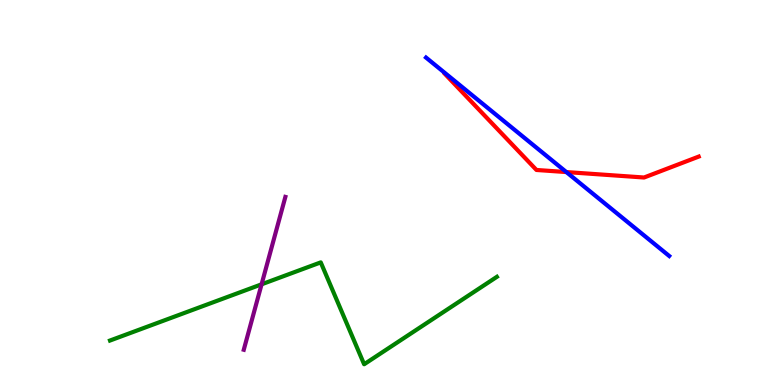[{'lines': ['blue', 'red'], 'intersections': [{'x': 7.31, 'y': 5.53}]}, {'lines': ['green', 'red'], 'intersections': []}, {'lines': ['purple', 'red'], 'intersections': []}, {'lines': ['blue', 'green'], 'intersections': []}, {'lines': ['blue', 'purple'], 'intersections': []}, {'lines': ['green', 'purple'], 'intersections': [{'x': 3.38, 'y': 2.62}]}]